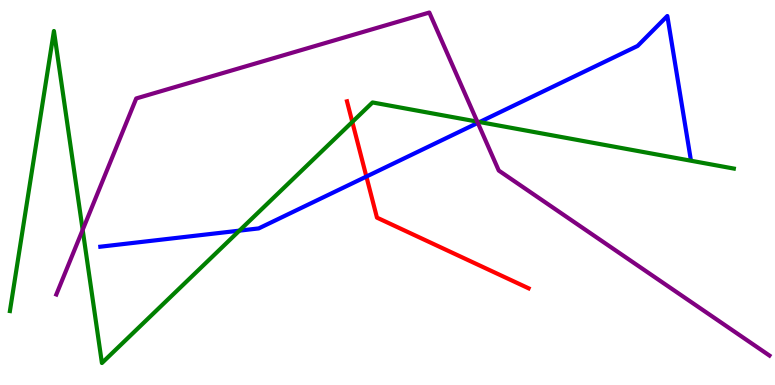[{'lines': ['blue', 'red'], 'intersections': [{'x': 4.73, 'y': 5.41}]}, {'lines': ['green', 'red'], 'intersections': [{'x': 4.55, 'y': 6.83}]}, {'lines': ['purple', 'red'], 'intersections': []}, {'lines': ['blue', 'green'], 'intersections': [{'x': 3.09, 'y': 4.01}, {'x': 6.19, 'y': 6.83}]}, {'lines': ['blue', 'purple'], 'intersections': [{'x': 6.17, 'y': 6.81}]}, {'lines': ['green', 'purple'], 'intersections': [{'x': 1.07, 'y': 4.03}, {'x': 6.16, 'y': 6.84}]}]